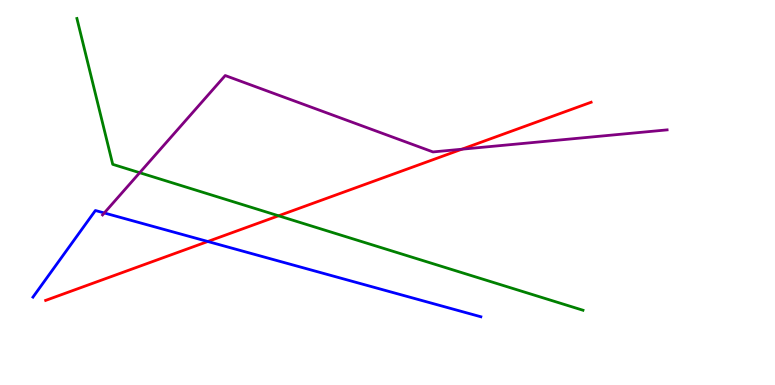[{'lines': ['blue', 'red'], 'intersections': [{'x': 2.68, 'y': 3.73}]}, {'lines': ['green', 'red'], 'intersections': [{'x': 3.59, 'y': 4.4}]}, {'lines': ['purple', 'red'], 'intersections': [{'x': 5.96, 'y': 6.12}]}, {'lines': ['blue', 'green'], 'intersections': []}, {'lines': ['blue', 'purple'], 'intersections': [{'x': 1.35, 'y': 4.47}]}, {'lines': ['green', 'purple'], 'intersections': [{'x': 1.8, 'y': 5.51}]}]